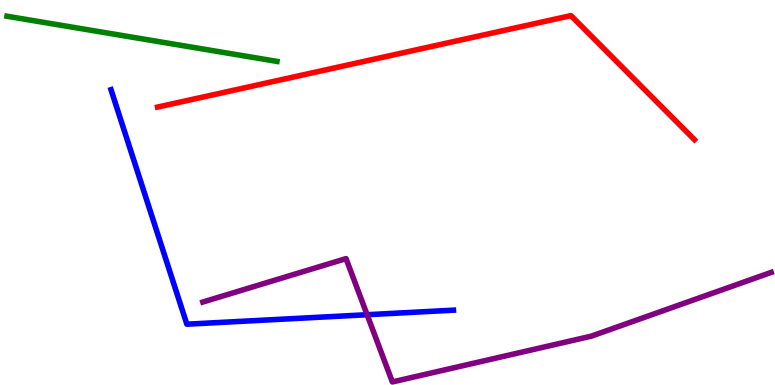[{'lines': ['blue', 'red'], 'intersections': []}, {'lines': ['green', 'red'], 'intersections': []}, {'lines': ['purple', 'red'], 'intersections': []}, {'lines': ['blue', 'green'], 'intersections': []}, {'lines': ['blue', 'purple'], 'intersections': [{'x': 4.74, 'y': 1.83}]}, {'lines': ['green', 'purple'], 'intersections': []}]